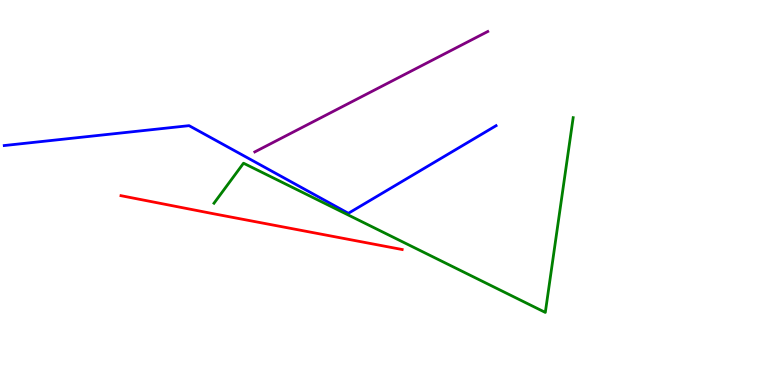[{'lines': ['blue', 'red'], 'intersections': []}, {'lines': ['green', 'red'], 'intersections': []}, {'lines': ['purple', 'red'], 'intersections': []}, {'lines': ['blue', 'green'], 'intersections': []}, {'lines': ['blue', 'purple'], 'intersections': []}, {'lines': ['green', 'purple'], 'intersections': []}]